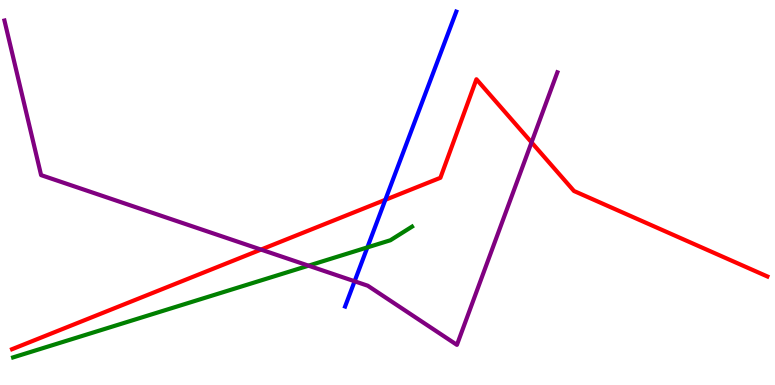[{'lines': ['blue', 'red'], 'intersections': [{'x': 4.97, 'y': 4.81}]}, {'lines': ['green', 'red'], 'intersections': []}, {'lines': ['purple', 'red'], 'intersections': [{'x': 3.37, 'y': 3.52}, {'x': 6.86, 'y': 6.3}]}, {'lines': ['blue', 'green'], 'intersections': [{'x': 4.74, 'y': 3.57}]}, {'lines': ['blue', 'purple'], 'intersections': [{'x': 4.58, 'y': 2.69}]}, {'lines': ['green', 'purple'], 'intersections': [{'x': 3.98, 'y': 3.1}]}]